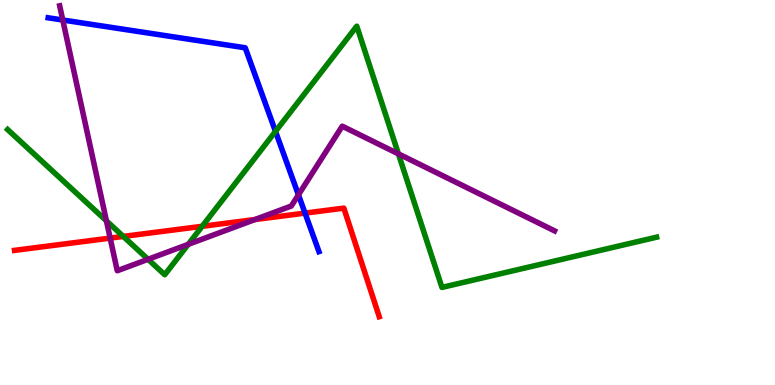[{'lines': ['blue', 'red'], 'intersections': [{'x': 3.94, 'y': 4.46}]}, {'lines': ['green', 'red'], 'intersections': [{'x': 1.59, 'y': 3.86}, {'x': 2.61, 'y': 4.12}]}, {'lines': ['purple', 'red'], 'intersections': [{'x': 1.42, 'y': 3.82}, {'x': 3.29, 'y': 4.3}]}, {'lines': ['blue', 'green'], 'intersections': [{'x': 3.55, 'y': 6.59}]}, {'lines': ['blue', 'purple'], 'intersections': [{'x': 0.81, 'y': 9.48}, {'x': 3.85, 'y': 4.94}]}, {'lines': ['green', 'purple'], 'intersections': [{'x': 1.37, 'y': 4.26}, {'x': 1.91, 'y': 3.27}, {'x': 2.43, 'y': 3.65}, {'x': 5.14, 'y': 6.0}]}]